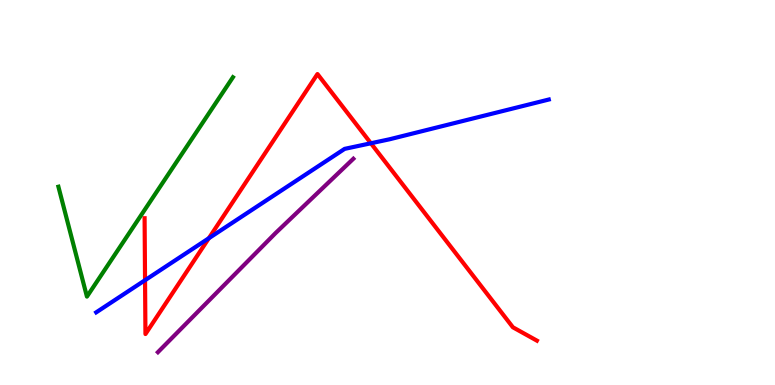[{'lines': ['blue', 'red'], 'intersections': [{'x': 1.87, 'y': 2.72}, {'x': 2.69, 'y': 3.81}, {'x': 4.79, 'y': 6.28}]}, {'lines': ['green', 'red'], 'intersections': []}, {'lines': ['purple', 'red'], 'intersections': []}, {'lines': ['blue', 'green'], 'intersections': []}, {'lines': ['blue', 'purple'], 'intersections': []}, {'lines': ['green', 'purple'], 'intersections': []}]